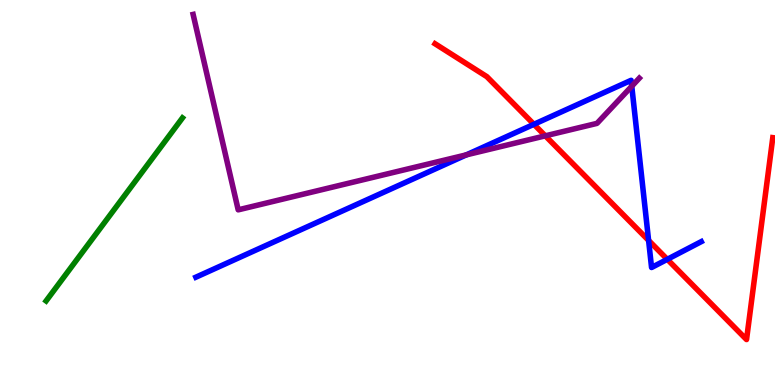[{'lines': ['blue', 'red'], 'intersections': [{'x': 6.89, 'y': 6.77}, {'x': 8.37, 'y': 3.76}, {'x': 8.61, 'y': 3.26}]}, {'lines': ['green', 'red'], 'intersections': []}, {'lines': ['purple', 'red'], 'intersections': [{'x': 7.04, 'y': 6.47}]}, {'lines': ['blue', 'green'], 'intersections': []}, {'lines': ['blue', 'purple'], 'intersections': [{'x': 6.02, 'y': 5.98}, {'x': 8.15, 'y': 7.76}]}, {'lines': ['green', 'purple'], 'intersections': []}]